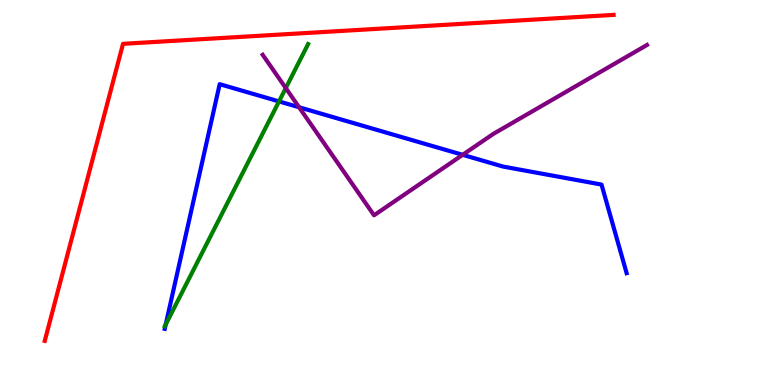[{'lines': ['blue', 'red'], 'intersections': []}, {'lines': ['green', 'red'], 'intersections': []}, {'lines': ['purple', 'red'], 'intersections': []}, {'lines': ['blue', 'green'], 'intersections': [{'x': 2.14, 'y': 1.57}, {'x': 3.6, 'y': 7.37}]}, {'lines': ['blue', 'purple'], 'intersections': [{'x': 3.86, 'y': 7.21}, {'x': 5.97, 'y': 5.98}]}, {'lines': ['green', 'purple'], 'intersections': [{'x': 3.69, 'y': 7.71}]}]